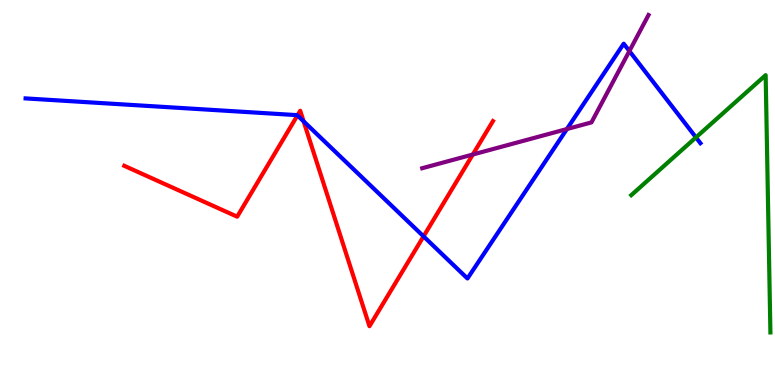[{'lines': ['blue', 'red'], 'intersections': [{'x': 3.84, 'y': 7.0}, {'x': 3.92, 'y': 6.85}, {'x': 5.47, 'y': 3.86}]}, {'lines': ['green', 'red'], 'intersections': []}, {'lines': ['purple', 'red'], 'intersections': [{'x': 6.1, 'y': 5.99}]}, {'lines': ['blue', 'green'], 'intersections': [{'x': 8.98, 'y': 6.43}]}, {'lines': ['blue', 'purple'], 'intersections': [{'x': 7.31, 'y': 6.65}, {'x': 8.12, 'y': 8.67}]}, {'lines': ['green', 'purple'], 'intersections': []}]